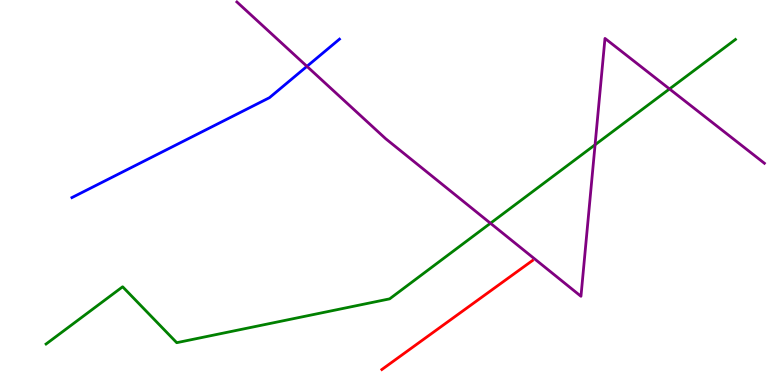[{'lines': ['blue', 'red'], 'intersections': []}, {'lines': ['green', 'red'], 'intersections': []}, {'lines': ['purple', 'red'], 'intersections': []}, {'lines': ['blue', 'green'], 'intersections': []}, {'lines': ['blue', 'purple'], 'intersections': [{'x': 3.96, 'y': 8.28}]}, {'lines': ['green', 'purple'], 'intersections': [{'x': 6.33, 'y': 4.2}, {'x': 7.68, 'y': 6.24}, {'x': 8.64, 'y': 7.69}]}]